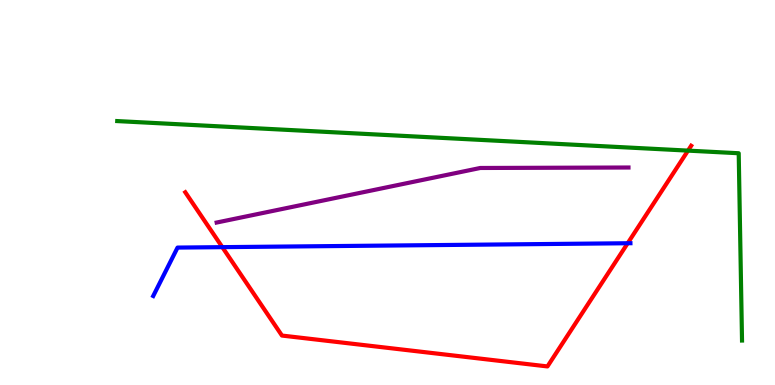[{'lines': ['blue', 'red'], 'intersections': [{'x': 2.87, 'y': 3.58}, {'x': 8.1, 'y': 3.68}]}, {'lines': ['green', 'red'], 'intersections': [{'x': 8.88, 'y': 6.09}]}, {'lines': ['purple', 'red'], 'intersections': []}, {'lines': ['blue', 'green'], 'intersections': []}, {'lines': ['blue', 'purple'], 'intersections': []}, {'lines': ['green', 'purple'], 'intersections': []}]